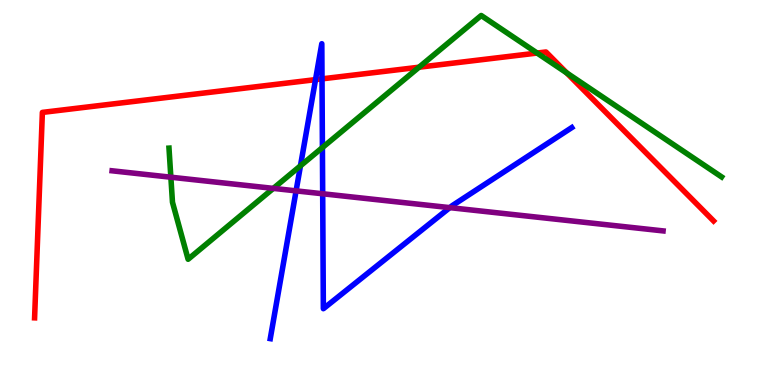[{'lines': ['blue', 'red'], 'intersections': [{'x': 4.07, 'y': 7.93}, {'x': 4.15, 'y': 7.95}]}, {'lines': ['green', 'red'], 'intersections': [{'x': 5.41, 'y': 8.25}, {'x': 6.93, 'y': 8.62}, {'x': 7.31, 'y': 8.11}]}, {'lines': ['purple', 'red'], 'intersections': []}, {'lines': ['blue', 'green'], 'intersections': [{'x': 3.88, 'y': 5.69}, {'x': 4.16, 'y': 6.17}]}, {'lines': ['blue', 'purple'], 'intersections': [{'x': 3.82, 'y': 5.04}, {'x': 4.16, 'y': 4.97}, {'x': 5.8, 'y': 4.61}]}, {'lines': ['green', 'purple'], 'intersections': [{'x': 2.2, 'y': 5.4}, {'x': 3.53, 'y': 5.11}]}]